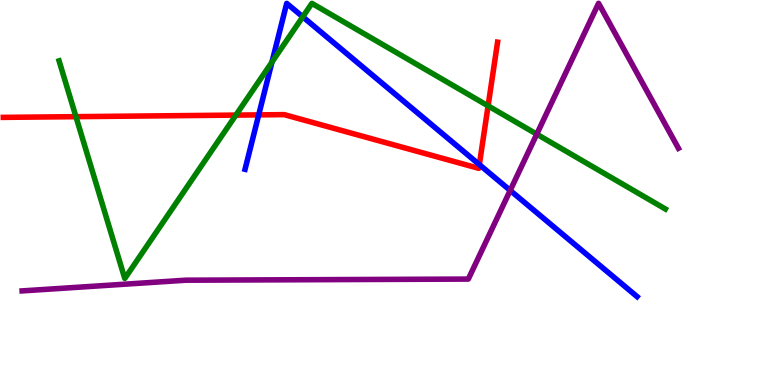[{'lines': ['blue', 'red'], 'intersections': [{'x': 3.34, 'y': 7.02}, {'x': 6.19, 'y': 5.72}]}, {'lines': ['green', 'red'], 'intersections': [{'x': 0.98, 'y': 6.97}, {'x': 3.04, 'y': 7.01}, {'x': 6.3, 'y': 7.25}]}, {'lines': ['purple', 'red'], 'intersections': []}, {'lines': ['blue', 'green'], 'intersections': [{'x': 3.51, 'y': 8.39}, {'x': 3.91, 'y': 9.56}]}, {'lines': ['blue', 'purple'], 'intersections': [{'x': 6.58, 'y': 5.05}]}, {'lines': ['green', 'purple'], 'intersections': [{'x': 6.93, 'y': 6.51}]}]